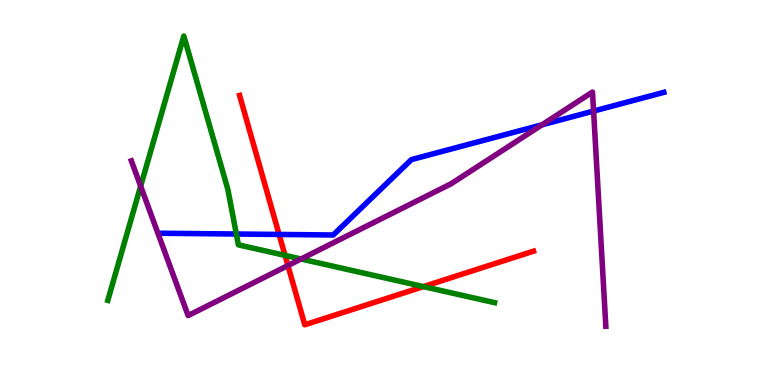[{'lines': ['blue', 'red'], 'intersections': [{'x': 3.6, 'y': 3.91}]}, {'lines': ['green', 'red'], 'intersections': [{'x': 3.68, 'y': 3.37}, {'x': 5.46, 'y': 2.56}]}, {'lines': ['purple', 'red'], 'intersections': [{'x': 3.72, 'y': 3.1}]}, {'lines': ['blue', 'green'], 'intersections': [{'x': 3.05, 'y': 3.92}]}, {'lines': ['blue', 'purple'], 'intersections': [{'x': 6.99, 'y': 6.76}, {'x': 7.66, 'y': 7.11}]}, {'lines': ['green', 'purple'], 'intersections': [{'x': 1.81, 'y': 5.16}, {'x': 3.88, 'y': 3.27}]}]